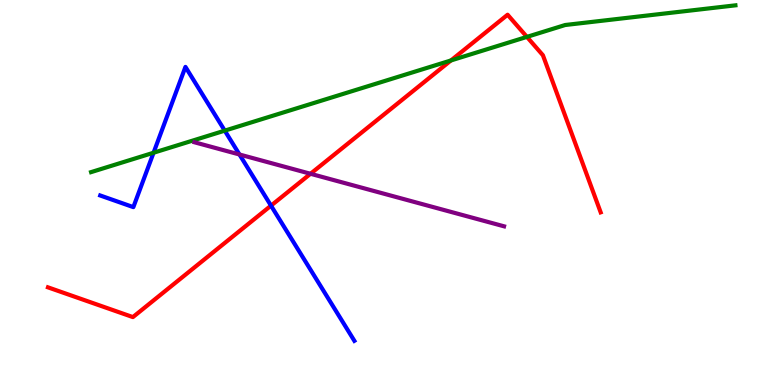[{'lines': ['blue', 'red'], 'intersections': [{'x': 3.5, 'y': 4.66}]}, {'lines': ['green', 'red'], 'intersections': [{'x': 5.82, 'y': 8.43}, {'x': 6.8, 'y': 9.04}]}, {'lines': ['purple', 'red'], 'intersections': [{'x': 4.01, 'y': 5.49}]}, {'lines': ['blue', 'green'], 'intersections': [{'x': 1.98, 'y': 6.03}, {'x': 2.9, 'y': 6.61}]}, {'lines': ['blue', 'purple'], 'intersections': [{'x': 3.09, 'y': 5.99}]}, {'lines': ['green', 'purple'], 'intersections': []}]